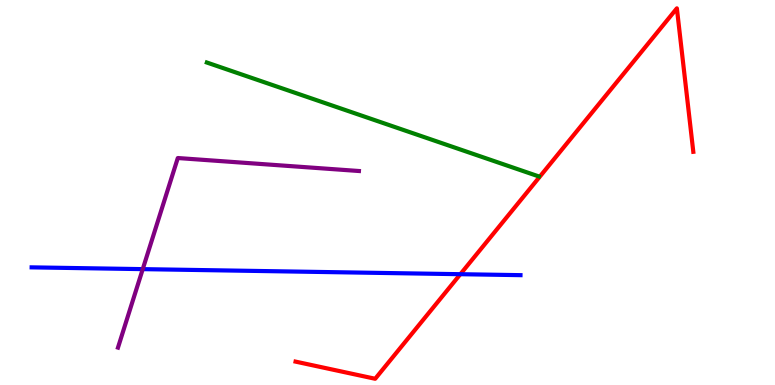[{'lines': ['blue', 'red'], 'intersections': [{'x': 5.94, 'y': 2.88}]}, {'lines': ['green', 'red'], 'intersections': []}, {'lines': ['purple', 'red'], 'intersections': []}, {'lines': ['blue', 'green'], 'intersections': []}, {'lines': ['blue', 'purple'], 'intersections': [{'x': 1.84, 'y': 3.01}]}, {'lines': ['green', 'purple'], 'intersections': []}]